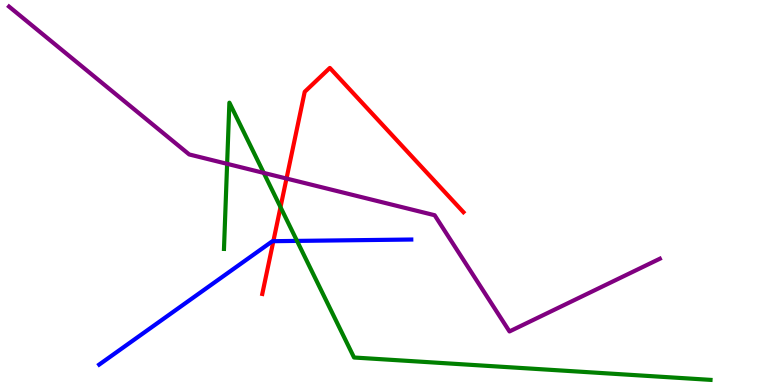[{'lines': ['blue', 'red'], 'intersections': [{'x': 3.53, 'y': 3.74}]}, {'lines': ['green', 'red'], 'intersections': [{'x': 3.62, 'y': 4.62}]}, {'lines': ['purple', 'red'], 'intersections': [{'x': 3.7, 'y': 5.36}]}, {'lines': ['blue', 'green'], 'intersections': [{'x': 3.83, 'y': 3.74}]}, {'lines': ['blue', 'purple'], 'intersections': []}, {'lines': ['green', 'purple'], 'intersections': [{'x': 2.93, 'y': 5.74}, {'x': 3.4, 'y': 5.51}]}]